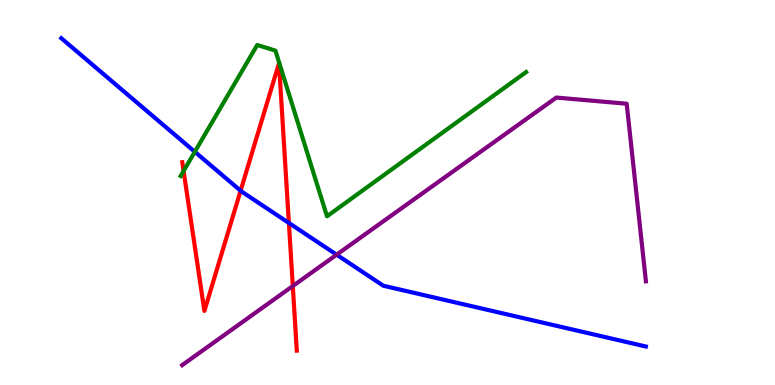[{'lines': ['blue', 'red'], 'intersections': [{'x': 3.1, 'y': 5.05}, {'x': 3.73, 'y': 4.21}]}, {'lines': ['green', 'red'], 'intersections': [{'x': 2.37, 'y': 5.56}]}, {'lines': ['purple', 'red'], 'intersections': [{'x': 3.78, 'y': 2.57}]}, {'lines': ['blue', 'green'], 'intersections': [{'x': 2.51, 'y': 6.06}]}, {'lines': ['blue', 'purple'], 'intersections': [{'x': 4.34, 'y': 3.38}]}, {'lines': ['green', 'purple'], 'intersections': []}]